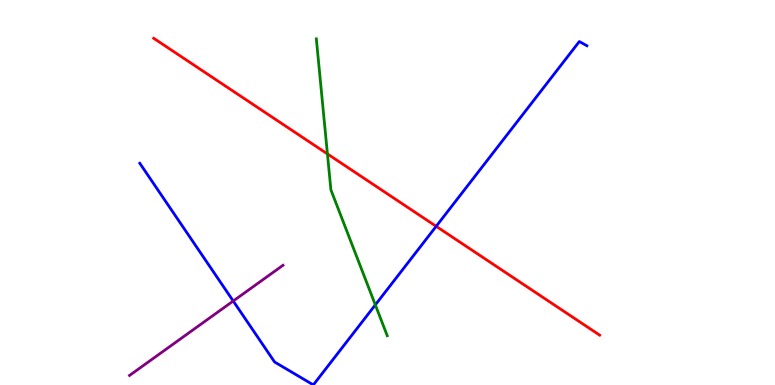[{'lines': ['blue', 'red'], 'intersections': [{'x': 5.63, 'y': 4.12}]}, {'lines': ['green', 'red'], 'intersections': [{'x': 4.22, 'y': 6.0}]}, {'lines': ['purple', 'red'], 'intersections': []}, {'lines': ['blue', 'green'], 'intersections': [{'x': 4.84, 'y': 2.08}]}, {'lines': ['blue', 'purple'], 'intersections': [{'x': 3.01, 'y': 2.18}]}, {'lines': ['green', 'purple'], 'intersections': []}]